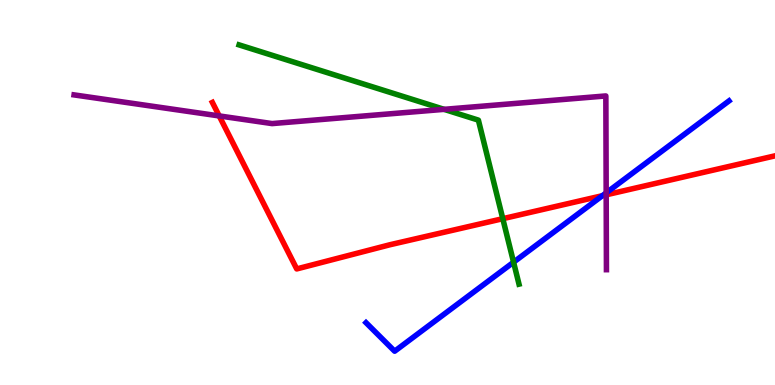[{'lines': ['blue', 'red'], 'intersections': [{'x': 7.77, 'y': 4.92}]}, {'lines': ['green', 'red'], 'intersections': [{'x': 6.49, 'y': 4.32}]}, {'lines': ['purple', 'red'], 'intersections': [{'x': 2.83, 'y': 6.99}, {'x': 7.82, 'y': 4.94}]}, {'lines': ['blue', 'green'], 'intersections': [{'x': 6.63, 'y': 3.19}]}, {'lines': ['blue', 'purple'], 'intersections': [{'x': 7.82, 'y': 4.99}]}, {'lines': ['green', 'purple'], 'intersections': [{'x': 5.73, 'y': 7.16}]}]